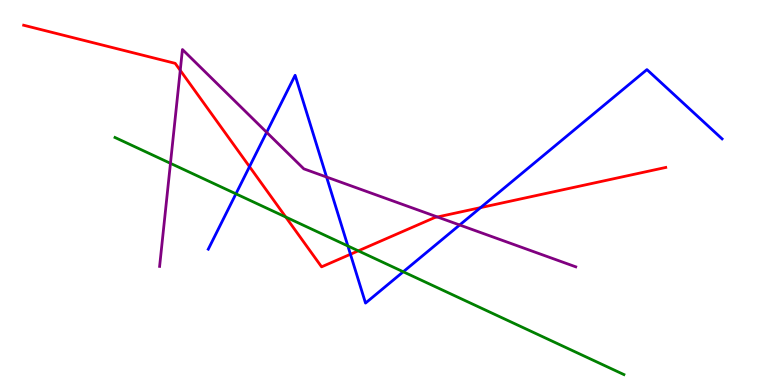[{'lines': ['blue', 'red'], 'intersections': [{'x': 3.22, 'y': 5.67}, {'x': 4.52, 'y': 3.4}, {'x': 6.2, 'y': 4.61}]}, {'lines': ['green', 'red'], 'intersections': [{'x': 3.69, 'y': 4.36}, {'x': 4.62, 'y': 3.48}]}, {'lines': ['purple', 'red'], 'intersections': [{'x': 2.33, 'y': 8.17}, {'x': 5.64, 'y': 4.36}]}, {'lines': ['blue', 'green'], 'intersections': [{'x': 3.04, 'y': 4.97}, {'x': 4.49, 'y': 3.61}, {'x': 5.2, 'y': 2.94}]}, {'lines': ['blue', 'purple'], 'intersections': [{'x': 3.44, 'y': 6.56}, {'x': 4.21, 'y': 5.4}, {'x': 5.93, 'y': 4.16}]}, {'lines': ['green', 'purple'], 'intersections': [{'x': 2.2, 'y': 5.76}]}]